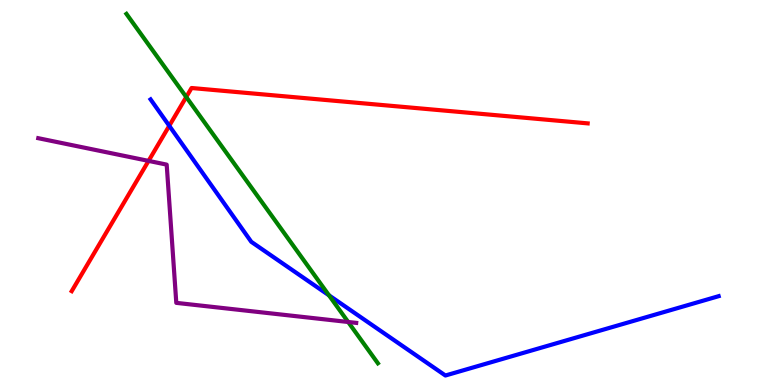[{'lines': ['blue', 'red'], 'intersections': [{'x': 2.18, 'y': 6.73}]}, {'lines': ['green', 'red'], 'intersections': [{'x': 2.4, 'y': 7.48}]}, {'lines': ['purple', 'red'], 'intersections': [{'x': 1.92, 'y': 5.82}]}, {'lines': ['blue', 'green'], 'intersections': [{'x': 4.24, 'y': 2.33}]}, {'lines': ['blue', 'purple'], 'intersections': []}, {'lines': ['green', 'purple'], 'intersections': [{'x': 4.49, 'y': 1.64}]}]